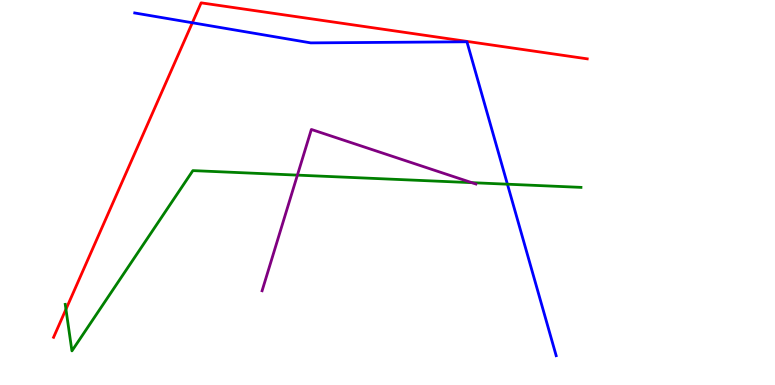[{'lines': ['blue', 'red'], 'intersections': [{'x': 2.48, 'y': 9.41}]}, {'lines': ['green', 'red'], 'intersections': [{'x': 0.851, 'y': 1.97}]}, {'lines': ['purple', 'red'], 'intersections': []}, {'lines': ['blue', 'green'], 'intersections': [{'x': 6.55, 'y': 5.22}]}, {'lines': ['blue', 'purple'], 'intersections': []}, {'lines': ['green', 'purple'], 'intersections': [{'x': 3.84, 'y': 5.45}, {'x': 6.09, 'y': 5.26}]}]